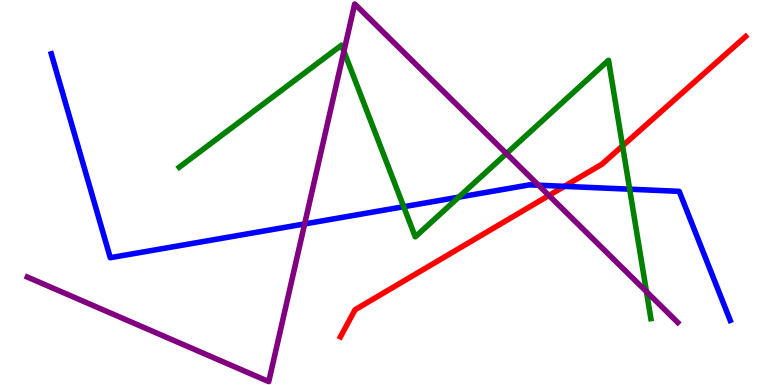[{'lines': ['blue', 'red'], 'intersections': [{'x': 7.28, 'y': 5.16}]}, {'lines': ['green', 'red'], 'intersections': [{'x': 8.03, 'y': 6.21}]}, {'lines': ['purple', 'red'], 'intersections': [{'x': 7.08, 'y': 4.92}]}, {'lines': ['blue', 'green'], 'intersections': [{'x': 5.21, 'y': 4.63}, {'x': 5.92, 'y': 4.88}, {'x': 8.12, 'y': 5.09}]}, {'lines': ['blue', 'purple'], 'intersections': [{'x': 3.93, 'y': 4.18}, {'x': 6.95, 'y': 5.19}]}, {'lines': ['green', 'purple'], 'intersections': [{'x': 4.44, 'y': 8.67}, {'x': 6.53, 'y': 6.01}, {'x': 8.34, 'y': 2.43}]}]